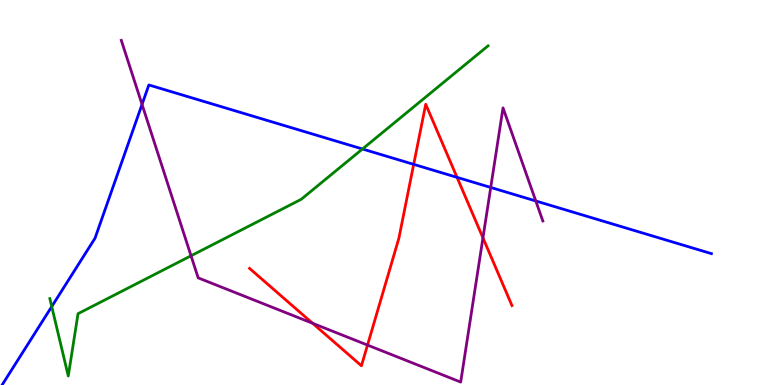[{'lines': ['blue', 'red'], 'intersections': [{'x': 5.34, 'y': 5.73}, {'x': 5.9, 'y': 5.39}]}, {'lines': ['green', 'red'], 'intersections': []}, {'lines': ['purple', 'red'], 'intersections': [{'x': 4.03, 'y': 1.6}, {'x': 4.74, 'y': 1.04}, {'x': 6.23, 'y': 3.82}]}, {'lines': ['blue', 'green'], 'intersections': [{'x': 0.668, 'y': 2.04}, {'x': 4.68, 'y': 6.13}]}, {'lines': ['blue', 'purple'], 'intersections': [{'x': 1.83, 'y': 7.29}, {'x': 6.33, 'y': 5.13}, {'x': 6.91, 'y': 4.78}]}, {'lines': ['green', 'purple'], 'intersections': [{'x': 2.46, 'y': 3.36}]}]